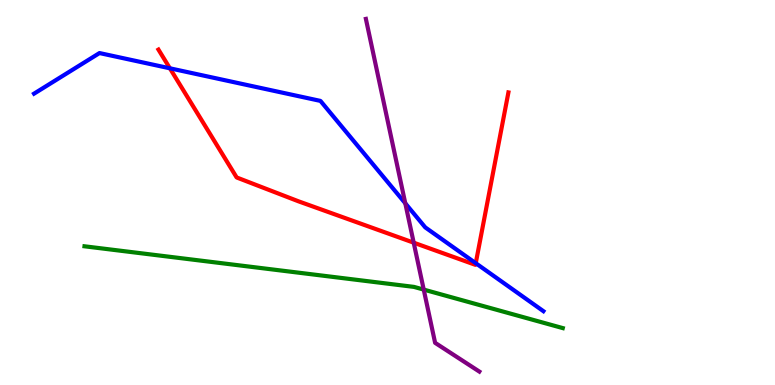[{'lines': ['blue', 'red'], 'intersections': [{'x': 2.19, 'y': 8.23}, {'x': 6.14, 'y': 3.16}]}, {'lines': ['green', 'red'], 'intersections': []}, {'lines': ['purple', 'red'], 'intersections': [{'x': 5.34, 'y': 3.7}]}, {'lines': ['blue', 'green'], 'intersections': []}, {'lines': ['blue', 'purple'], 'intersections': [{'x': 5.23, 'y': 4.72}]}, {'lines': ['green', 'purple'], 'intersections': [{'x': 5.47, 'y': 2.48}]}]